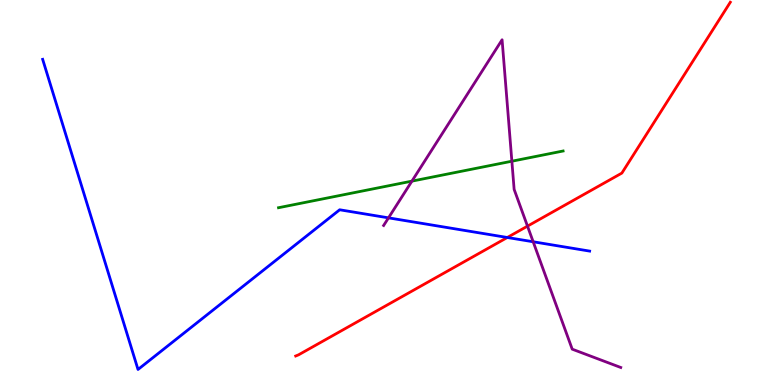[{'lines': ['blue', 'red'], 'intersections': [{'x': 6.55, 'y': 3.83}]}, {'lines': ['green', 'red'], 'intersections': []}, {'lines': ['purple', 'red'], 'intersections': [{'x': 6.81, 'y': 4.13}]}, {'lines': ['blue', 'green'], 'intersections': []}, {'lines': ['blue', 'purple'], 'intersections': [{'x': 5.01, 'y': 4.34}, {'x': 6.88, 'y': 3.72}]}, {'lines': ['green', 'purple'], 'intersections': [{'x': 5.32, 'y': 5.3}, {'x': 6.6, 'y': 5.81}]}]